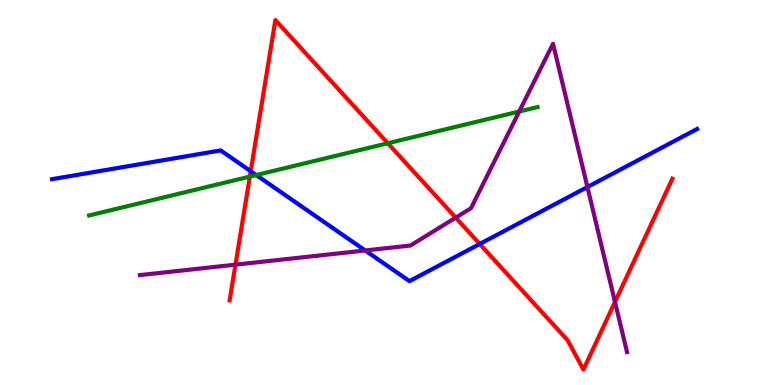[{'lines': ['blue', 'red'], 'intersections': [{'x': 3.24, 'y': 5.55}, {'x': 6.19, 'y': 3.66}]}, {'lines': ['green', 'red'], 'intersections': [{'x': 3.22, 'y': 5.41}, {'x': 5.0, 'y': 6.28}]}, {'lines': ['purple', 'red'], 'intersections': [{'x': 3.04, 'y': 3.13}, {'x': 5.88, 'y': 4.35}, {'x': 7.94, 'y': 2.16}]}, {'lines': ['blue', 'green'], 'intersections': [{'x': 3.31, 'y': 5.45}]}, {'lines': ['blue', 'purple'], 'intersections': [{'x': 4.71, 'y': 3.49}, {'x': 7.58, 'y': 5.14}]}, {'lines': ['green', 'purple'], 'intersections': [{'x': 6.7, 'y': 7.1}]}]